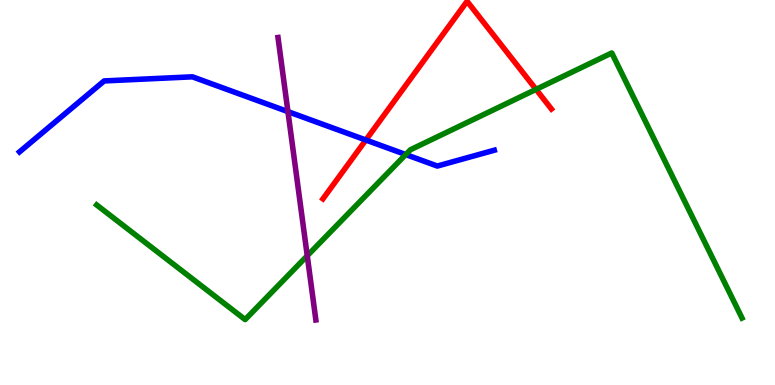[{'lines': ['blue', 'red'], 'intersections': [{'x': 4.72, 'y': 6.36}]}, {'lines': ['green', 'red'], 'intersections': [{'x': 6.92, 'y': 7.68}]}, {'lines': ['purple', 'red'], 'intersections': []}, {'lines': ['blue', 'green'], 'intersections': [{'x': 5.24, 'y': 5.99}]}, {'lines': ['blue', 'purple'], 'intersections': [{'x': 3.72, 'y': 7.1}]}, {'lines': ['green', 'purple'], 'intersections': [{'x': 3.96, 'y': 3.36}]}]